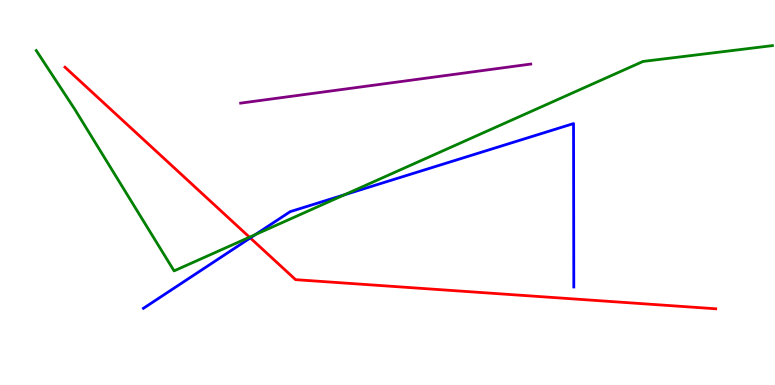[{'lines': ['blue', 'red'], 'intersections': [{'x': 3.23, 'y': 3.82}]}, {'lines': ['green', 'red'], 'intersections': [{'x': 3.22, 'y': 3.84}]}, {'lines': ['purple', 'red'], 'intersections': []}, {'lines': ['blue', 'green'], 'intersections': [{'x': 3.3, 'y': 3.91}, {'x': 4.45, 'y': 4.94}]}, {'lines': ['blue', 'purple'], 'intersections': []}, {'lines': ['green', 'purple'], 'intersections': []}]